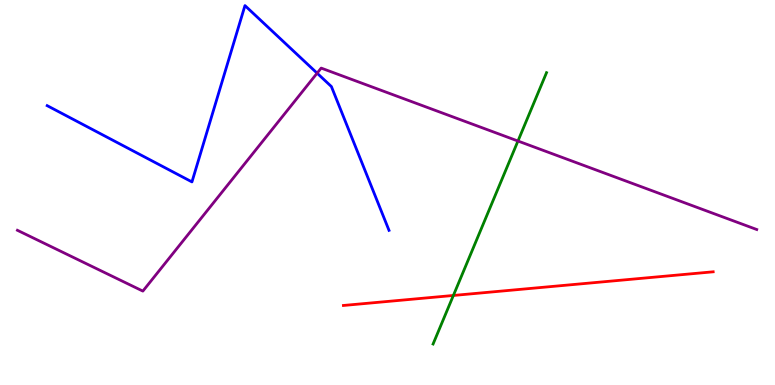[{'lines': ['blue', 'red'], 'intersections': []}, {'lines': ['green', 'red'], 'intersections': [{'x': 5.85, 'y': 2.33}]}, {'lines': ['purple', 'red'], 'intersections': []}, {'lines': ['blue', 'green'], 'intersections': []}, {'lines': ['blue', 'purple'], 'intersections': [{'x': 4.09, 'y': 8.1}]}, {'lines': ['green', 'purple'], 'intersections': [{'x': 6.68, 'y': 6.34}]}]